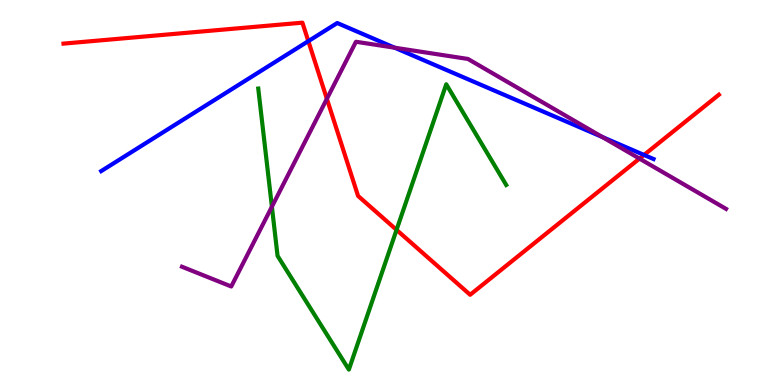[{'lines': ['blue', 'red'], 'intersections': [{'x': 3.98, 'y': 8.93}, {'x': 8.31, 'y': 5.98}]}, {'lines': ['green', 'red'], 'intersections': [{'x': 5.12, 'y': 4.03}]}, {'lines': ['purple', 'red'], 'intersections': [{'x': 4.22, 'y': 7.43}, {'x': 8.25, 'y': 5.88}]}, {'lines': ['blue', 'green'], 'intersections': []}, {'lines': ['blue', 'purple'], 'intersections': [{'x': 5.09, 'y': 8.76}, {'x': 7.77, 'y': 6.44}]}, {'lines': ['green', 'purple'], 'intersections': [{'x': 3.51, 'y': 4.63}]}]